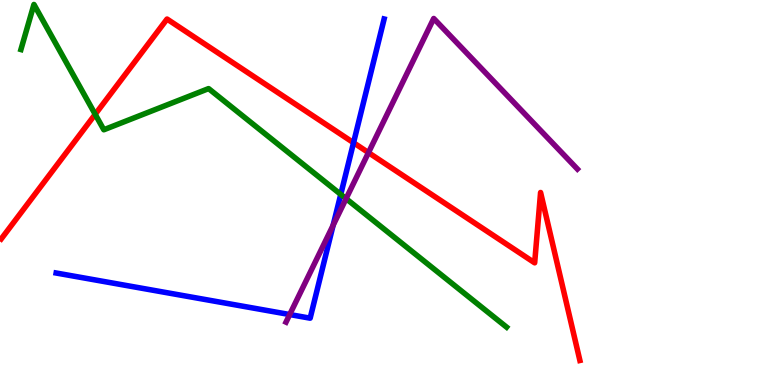[{'lines': ['blue', 'red'], 'intersections': [{'x': 4.56, 'y': 6.29}]}, {'lines': ['green', 'red'], 'intersections': [{'x': 1.23, 'y': 7.03}]}, {'lines': ['purple', 'red'], 'intersections': [{'x': 4.75, 'y': 6.04}]}, {'lines': ['blue', 'green'], 'intersections': [{'x': 4.4, 'y': 4.95}]}, {'lines': ['blue', 'purple'], 'intersections': [{'x': 3.74, 'y': 1.83}, {'x': 4.3, 'y': 4.15}]}, {'lines': ['green', 'purple'], 'intersections': [{'x': 4.47, 'y': 4.84}]}]